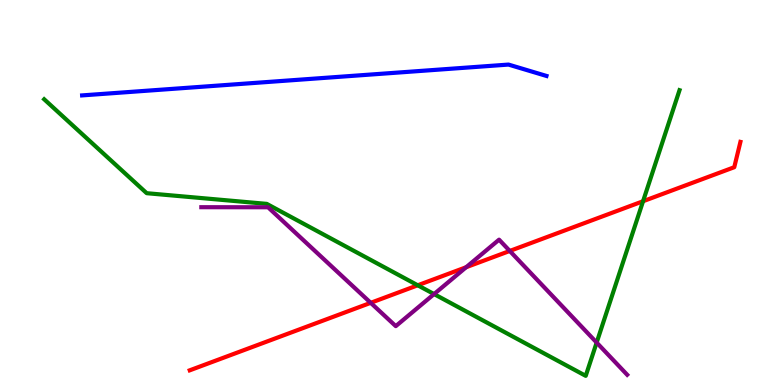[{'lines': ['blue', 'red'], 'intersections': []}, {'lines': ['green', 'red'], 'intersections': [{'x': 5.39, 'y': 2.59}, {'x': 8.3, 'y': 4.77}]}, {'lines': ['purple', 'red'], 'intersections': [{'x': 4.78, 'y': 2.13}, {'x': 6.02, 'y': 3.06}, {'x': 6.58, 'y': 3.48}]}, {'lines': ['blue', 'green'], 'intersections': []}, {'lines': ['blue', 'purple'], 'intersections': []}, {'lines': ['green', 'purple'], 'intersections': [{'x': 5.6, 'y': 2.36}, {'x': 7.7, 'y': 1.1}]}]